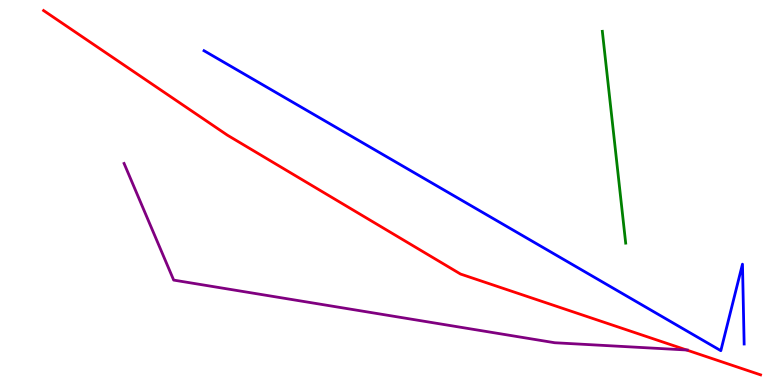[{'lines': ['blue', 'red'], 'intersections': []}, {'lines': ['green', 'red'], 'intersections': []}, {'lines': ['purple', 'red'], 'intersections': [{'x': 8.86, 'y': 0.909}]}, {'lines': ['blue', 'green'], 'intersections': []}, {'lines': ['blue', 'purple'], 'intersections': []}, {'lines': ['green', 'purple'], 'intersections': []}]